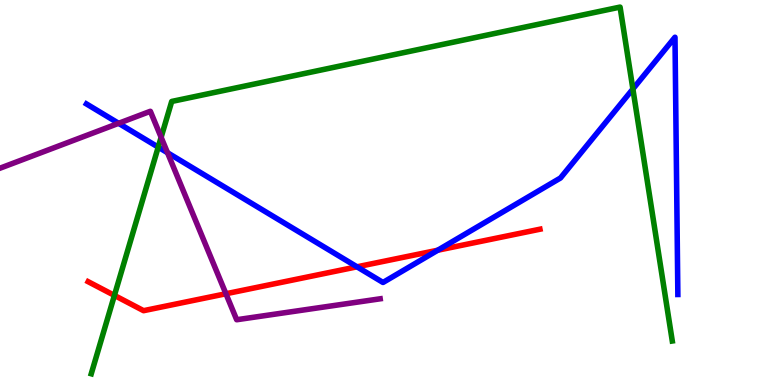[{'lines': ['blue', 'red'], 'intersections': [{'x': 4.61, 'y': 3.07}, {'x': 5.65, 'y': 3.5}]}, {'lines': ['green', 'red'], 'intersections': [{'x': 1.48, 'y': 2.33}]}, {'lines': ['purple', 'red'], 'intersections': [{'x': 2.92, 'y': 2.37}]}, {'lines': ['blue', 'green'], 'intersections': [{'x': 2.04, 'y': 6.18}, {'x': 8.17, 'y': 7.69}]}, {'lines': ['blue', 'purple'], 'intersections': [{'x': 1.53, 'y': 6.8}, {'x': 2.16, 'y': 6.03}]}, {'lines': ['green', 'purple'], 'intersections': [{'x': 2.08, 'y': 6.43}]}]